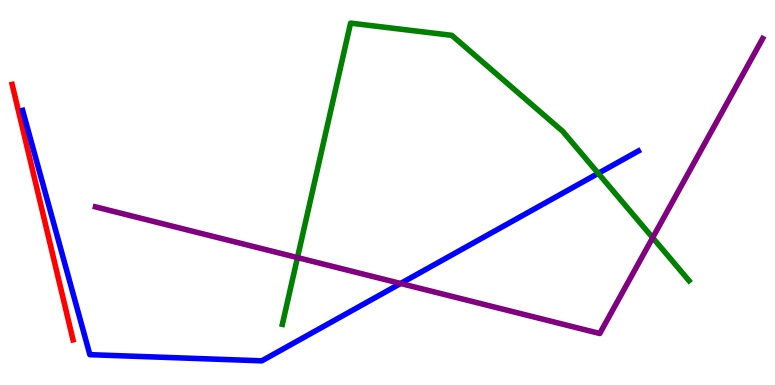[{'lines': ['blue', 'red'], 'intersections': []}, {'lines': ['green', 'red'], 'intersections': []}, {'lines': ['purple', 'red'], 'intersections': []}, {'lines': ['blue', 'green'], 'intersections': [{'x': 7.72, 'y': 5.5}]}, {'lines': ['blue', 'purple'], 'intersections': [{'x': 5.17, 'y': 2.64}]}, {'lines': ['green', 'purple'], 'intersections': [{'x': 3.84, 'y': 3.31}, {'x': 8.42, 'y': 3.83}]}]